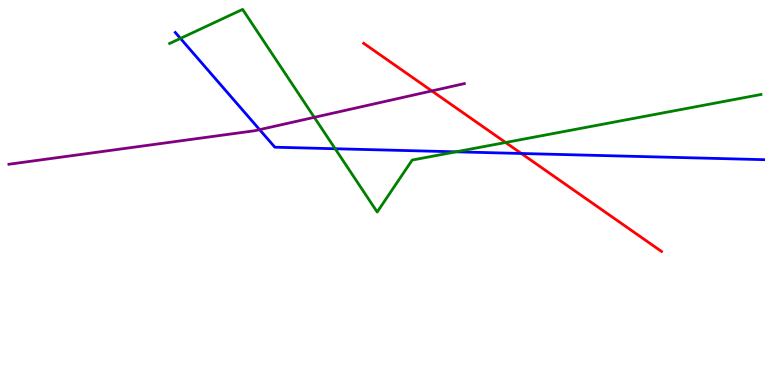[{'lines': ['blue', 'red'], 'intersections': [{'x': 6.73, 'y': 6.01}]}, {'lines': ['green', 'red'], 'intersections': [{'x': 6.52, 'y': 6.3}]}, {'lines': ['purple', 'red'], 'intersections': [{'x': 5.57, 'y': 7.64}]}, {'lines': ['blue', 'green'], 'intersections': [{'x': 2.33, 'y': 9.0}, {'x': 4.32, 'y': 6.14}, {'x': 5.88, 'y': 6.06}]}, {'lines': ['blue', 'purple'], 'intersections': [{'x': 3.35, 'y': 6.63}]}, {'lines': ['green', 'purple'], 'intersections': [{'x': 4.06, 'y': 6.95}]}]